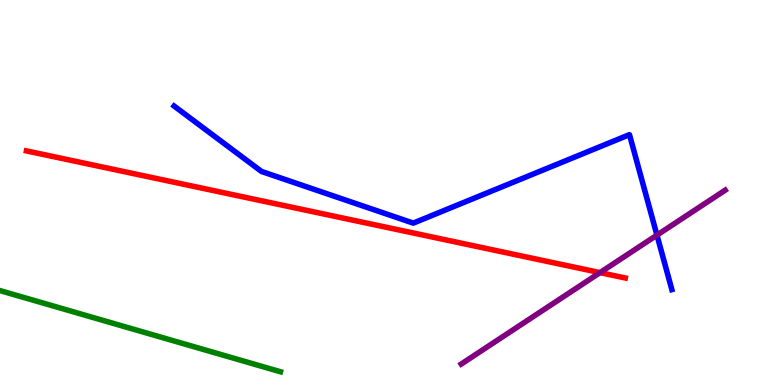[{'lines': ['blue', 'red'], 'intersections': []}, {'lines': ['green', 'red'], 'intersections': []}, {'lines': ['purple', 'red'], 'intersections': [{'x': 7.74, 'y': 2.92}]}, {'lines': ['blue', 'green'], 'intersections': []}, {'lines': ['blue', 'purple'], 'intersections': [{'x': 8.48, 'y': 3.89}]}, {'lines': ['green', 'purple'], 'intersections': []}]